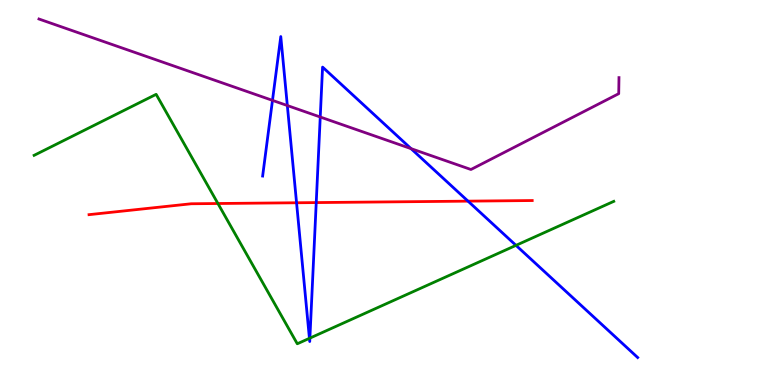[{'lines': ['blue', 'red'], 'intersections': [{'x': 3.83, 'y': 4.73}, {'x': 4.08, 'y': 4.74}, {'x': 6.04, 'y': 4.78}]}, {'lines': ['green', 'red'], 'intersections': [{'x': 2.81, 'y': 4.71}]}, {'lines': ['purple', 'red'], 'intersections': []}, {'lines': ['blue', 'green'], 'intersections': [{'x': 3.99, 'y': 1.21}, {'x': 4.0, 'y': 1.22}, {'x': 6.66, 'y': 3.63}]}, {'lines': ['blue', 'purple'], 'intersections': [{'x': 3.52, 'y': 7.39}, {'x': 3.71, 'y': 7.26}, {'x': 4.13, 'y': 6.96}, {'x': 5.3, 'y': 6.14}]}, {'lines': ['green', 'purple'], 'intersections': []}]